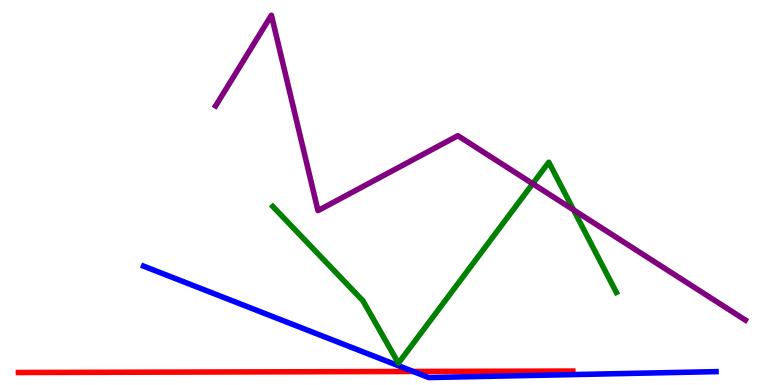[{'lines': ['blue', 'red'], 'intersections': [{'x': 5.33, 'y': 0.351}]}, {'lines': ['green', 'red'], 'intersections': []}, {'lines': ['purple', 'red'], 'intersections': []}, {'lines': ['blue', 'green'], 'intersections': []}, {'lines': ['blue', 'purple'], 'intersections': []}, {'lines': ['green', 'purple'], 'intersections': [{'x': 6.87, 'y': 5.23}, {'x': 7.4, 'y': 4.55}]}]